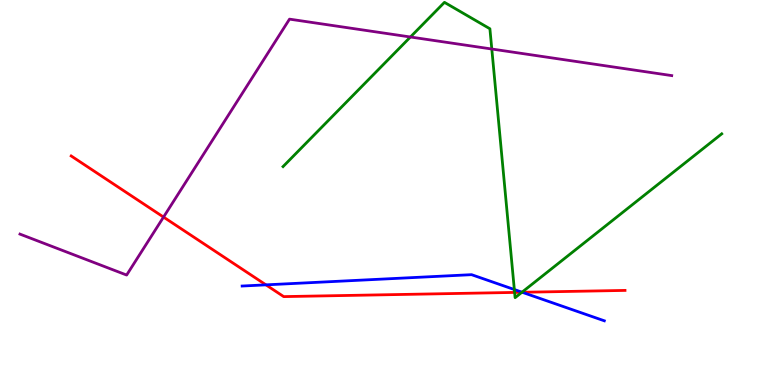[{'lines': ['blue', 'red'], 'intersections': [{'x': 3.43, 'y': 2.6}, {'x': 6.74, 'y': 2.41}]}, {'lines': ['green', 'red'], 'intersections': [{'x': 6.64, 'y': 2.4}, {'x': 6.73, 'y': 2.41}]}, {'lines': ['purple', 'red'], 'intersections': [{'x': 2.11, 'y': 4.36}]}, {'lines': ['blue', 'green'], 'intersections': [{'x': 6.64, 'y': 2.48}, {'x': 6.74, 'y': 2.41}]}, {'lines': ['blue', 'purple'], 'intersections': []}, {'lines': ['green', 'purple'], 'intersections': [{'x': 5.3, 'y': 9.04}, {'x': 6.35, 'y': 8.73}]}]